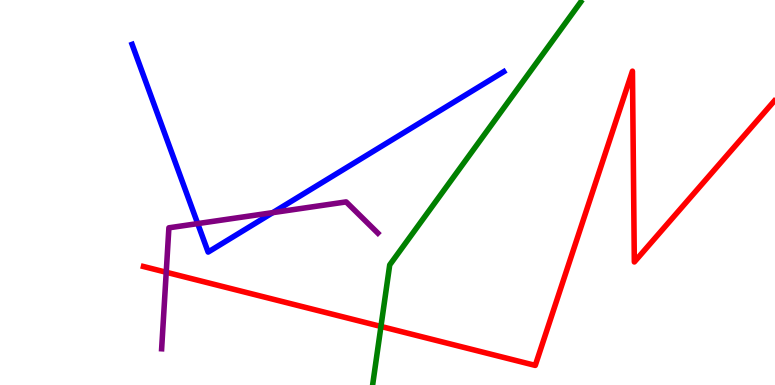[{'lines': ['blue', 'red'], 'intersections': []}, {'lines': ['green', 'red'], 'intersections': [{'x': 4.92, 'y': 1.52}]}, {'lines': ['purple', 'red'], 'intersections': [{'x': 2.14, 'y': 2.93}]}, {'lines': ['blue', 'green'], 'intersections': []}, {'lines': ['blue', 'purple'], 'intersections': [{'x': 2.55, 'y': 4.19}, {'x': 3.52, 'y': 4.48}]}, {'lines': ['green', 'purple'], 'intersections': []}]